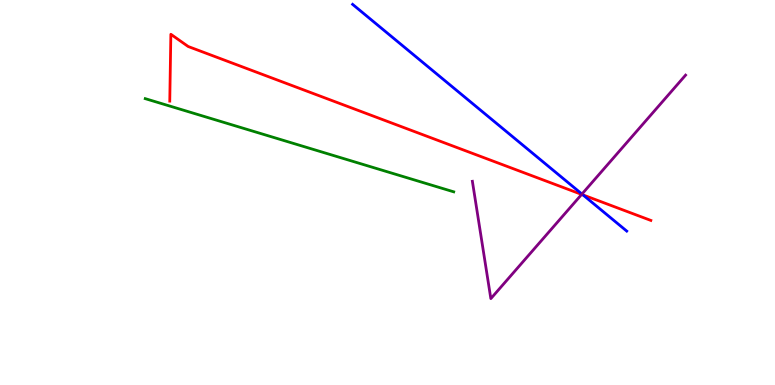[{'lines': ['blue', 'red'], 'intersections': [{'x': 7.52, 'y': 4.94}]}, {'lines': ['green', 'red'], 'intersections': []}, {'lines': ['purple', 'red'], 'intersections': [{'x': 7.51, 'y': 4.95}]}, {'lines': ['blue', 'green'], 'intersections': []}, {'lines': ['blue', 'purple'], 'intersections': [{'x': 7.51, 'y': 4.96}]}, {'lines': ['green', 'purple'], 'intersections': []}]